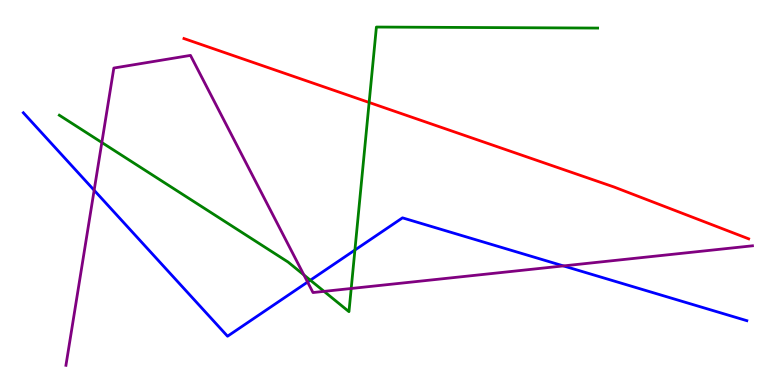[{'lines': ['blue', 'red'], 'intersections': []}, {'lines': ['green', 'red'], 'intersections': [{'x': 4.76, 'y': 7.34}]}, {'lines': ['purple', 'red'], 'intersections': []}, {'lines': ['blue', 'green'], 'intersections': [{'x': 4.0, 'y': 2.72}, {'x': 4.58, 'y': 3.51}]}, {'lines': ['blue', 'purple'], 'intersections': [{'x': 1.21, 'y': 5.06}, {'x': 3.97, 'y': 2.67}, {'x': 7.27, 'y': 3.09}]}, {'lines': ['green', 'purple'], 'intersections': [{'x': 1.31, 'y': 6.3}, {'x': 3.92, 'y': 2.86}, {'x': 4.18, 'y': 2.43}, {'x': 4.53, 'y': 2.51}]}]